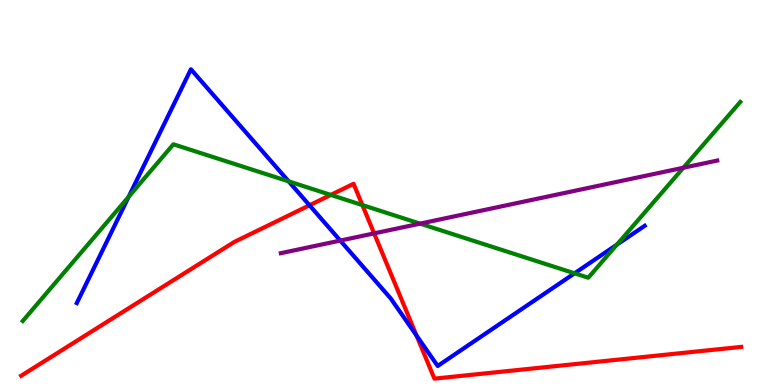[{'lines': ['blue', 'red'], 'intersections': [{'x': 3.99, 'y': 4.67}, {'x': 5.37, 'y': 1.28}]}, {'lines': ['green', 'red'], 'intersections': [{'x': 4.27, 'y': 4.94}, {'x': 4.68, 'y': 4.67}]}, {'lines': ['purple', 'red'], 'intersections': [{'x': 4.83, 'y': 3.94}]}, {'lines': ['blue', 'green'], 'intersections': [{'x': 1.66, 'y': 4.89}, {'x': 3.72, 'y': 5.29}, {'x': 7.41, 'y': 2.9}, {'x': 7.96, 'y': 3.65}]}, {'lines': ['blue', 'purple'], 'intersections': [{'x': 4.39, 'y': 3.75}]}, {'lines': ['green', 'purple'], 'intersections': [{'x': 5.42, 'y': 4.19}, {'x': 8.82, 'y': 5.64}]}]